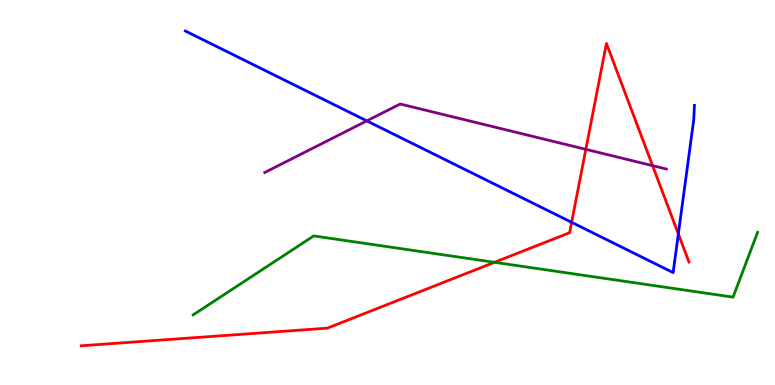[{'lines': ['blue', 'red'], 'intersections': [{'x': 7.38, 'y': 4.23}, {'x': 8.75, 'y': 3.92}]}, {'lines': ['green', 'red'], 'intersections': [{'x': 6.38, 'y': 3.19}]}, {'lines': ['purple', 'red'], 'intersections': [{'x': 7.56, 'y': 6.12}, {'x': 8.42, 'y': 5.7}]}, {'lines': ['blue', 'green'], 'intersections': []}, {'lines': ['blue', 'purple'], 'intersections': [{'x': 4.73, 'y': 6.86}]}, {'lines': ['green', 'purple'], 'intersections': []}]